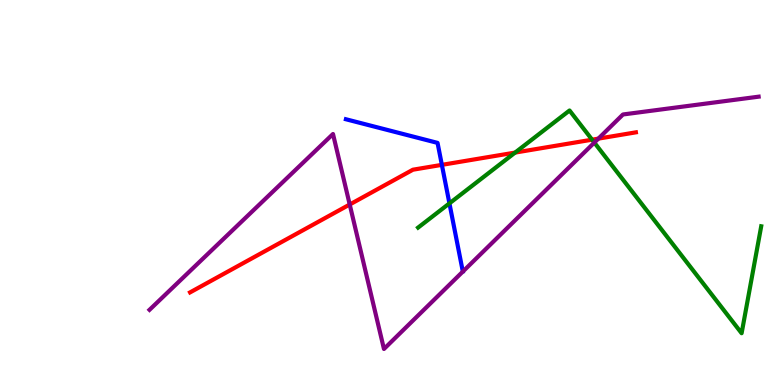[{'lines': ['blue', 'red'], 'intersections': [{'x': 5.7, 'y': 5.72}]}, {'lines': ['green', 'red'], 'intersections': [{'x': 6.65, 'y': 6.04}, {'x': 7.64, 'y': 6.37}]}, {'lines': ['purple', 'red'], 'intersections': [{'x': 4.51, 'y': 4.69}, {'x': 7.72, 'y': 6.4}]}, {'lines': ['blue', 'green'], 'intersections': [{'x': 5.8, 'y': 4.72}]}, {'lines': ['blue', 'purple'], 'intersections': []}, {'lines': ['green', 'purple'], 'intersections': [{'x': 7.67, 'y': 6.3}]}]